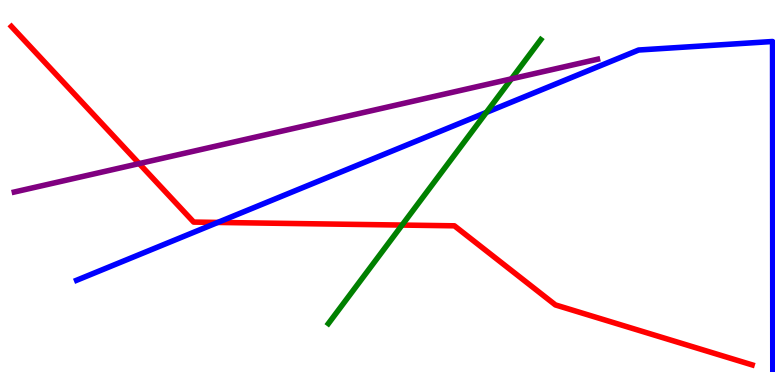[{'lines': ['blue', 'red'], 'intersections': [{'x': 2.81, 'y': 4.22}]}, {'lines': ['green', 'red'], 'intersections': [{'x': 5.19, 'y': 4.15}]}, {'lines': ['purple', 'red'], 'intersections': [{'x': 1.8, 'y': 5.75}]}, {'lines': ['blue', 'green'], 'intersections': [{'x': 6.28, 'y': 7.08}]}, {'lines': ['blue', 'purple'], 'intersections': []}, {'lines': ['green', 'purple'], 'intersections': [{'x': 6.6, 'y': 7.95}]}]